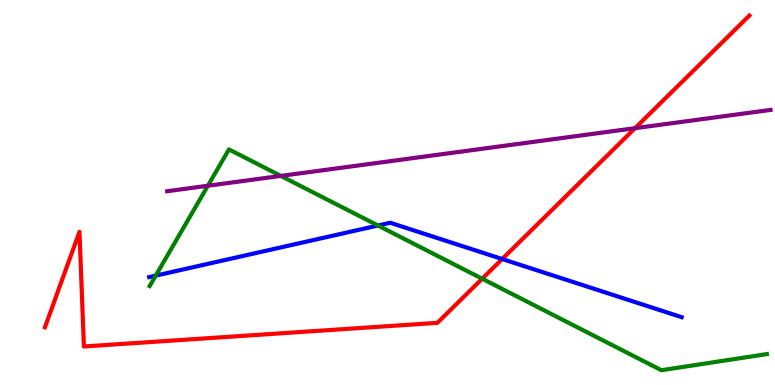[{'lines': ['blue', 'red'], 'intersections': [{'x': 6.48, 'y': 3.27}]}, {'lines': ['green', 'red'], 'intersections': [{'x': 6.22, 'y': 2.76}]}, {'lines': ['purple', 'red'], 'intersections': [{'x': 8.19, 'y': 6.67}]}, {'lines': ['blue', 'green'], 'intersections': [{'x': 2.01, 'y': 2.84}, {'x': 4.88, 'y': 4.14}]}, {'lines': ['blue', 'purple'], 'intersections': []}, {'lines': ['green', 'purple'], 'intersections': [{'x': 2.68, 'y': 5.18}, {'x': 3.62, 'y': 5.43}]}]